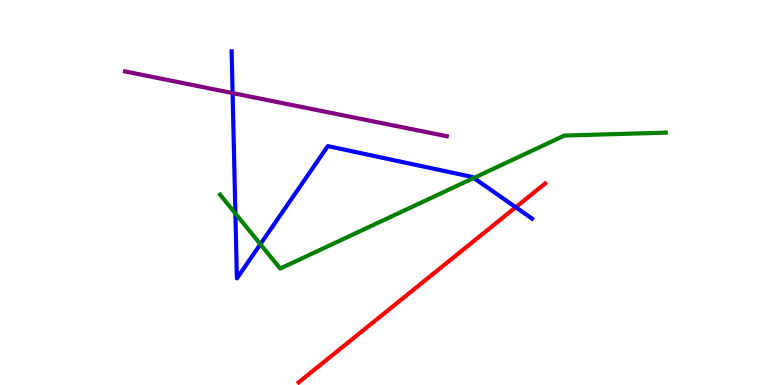[{'lines': ['blue', 'red'], 'intersections': [{'x': 6.65, 'y': 4.62}]}, {'lines': ['green', 'red'], 'intersections': []}, {'lines': ['purple', 'red'], 'intersections': []}, {'lines': ['blue', 'green'], 'intersections': [{'x': 3.04, 'y': 4.46}, {'x': 3.36, 'y': 3.66}, {'x': 6.11, 'y': 5.38}]}, {'lines': ['blue', 'purple'], 'intersections': [{'x': 3.0, 'y': 7.58}]}, {'lines': ['green', 'purple'], 'intersections': []}]